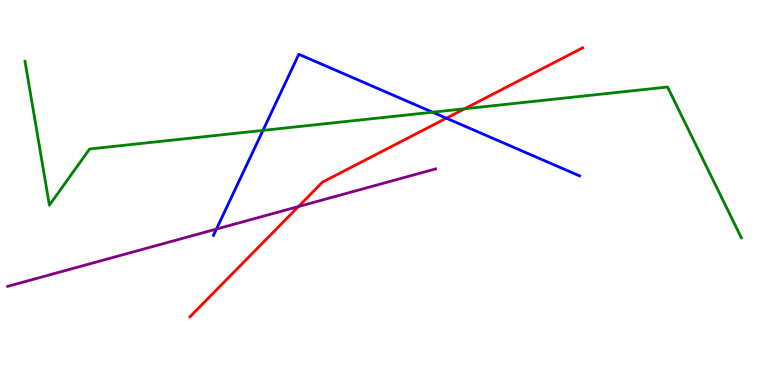[{'lines': ['blue', 'red'], 'intersections': [{'x': 5.76, 'y': 6.93}]}, {'lines': ['green', 'red'], 'intersections': [{'x': 5.99, 'y': 7.17}]}, {'lines': ['purple', 'red'], 'intersections': [{'x': 3.85, 'y': 4.63}]}, {'lines': ['blue', 'green'], 'intersections': [{'x': 3.39, 'y': 6.61}, {'x': 5.58, 'y': 7.09}]}, {'lines': ['blue', 'purple'], 'intersections': [{'x': 2.79, 'y': 4.05}]}, {'lines': ['green', 'purple'], 'intersections': []}]